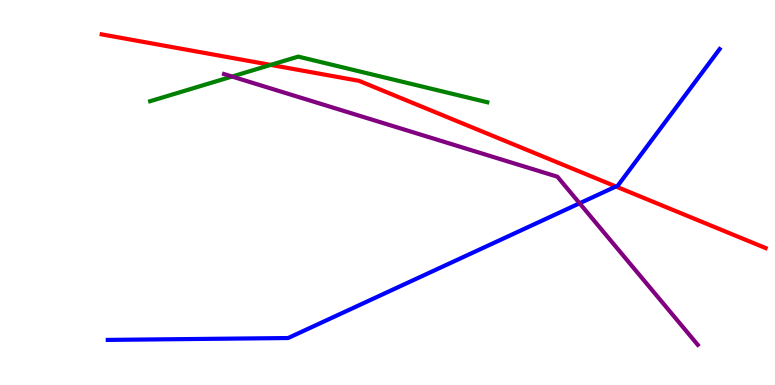[{'lines': ['blue', 'red'], 'intersections': [{'x': 7.95, 'y': 5.16}]}, {'lines': ['green', 'red'], 'intersections': [{'x': 3.49, 'y': 8.31}]}, {'lines': ['purple', 'red'], 'intersections': []}, {'lines': ['blue', 'green'], 'intersections': []}, {'lines': ['blue', 'purple'], 'intersections': [{'x': 7.48, 'y': 4.72}]}, {'lines': ['green', 'purple'], 'intersections': [{'x': 2.99, 'y': 8.01}]}]